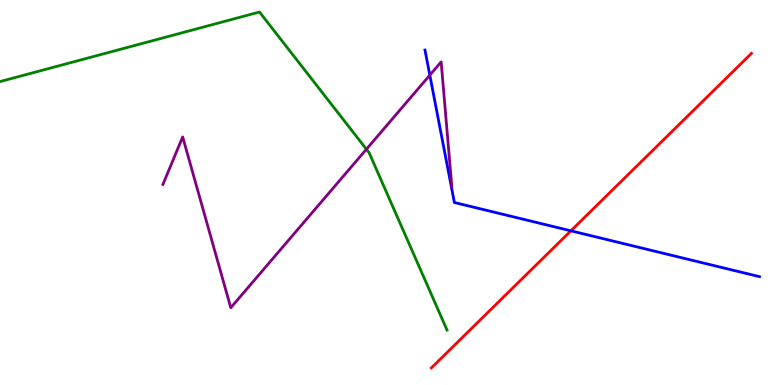[{'lines': ['blue', 'red'], 'intersections': [{'x': 7.37, 'y': 4.0}]}, {'lines': ['green', 'red'], 'intersections': []}, {'lines': ['purple', 'red'], 'intersections': []}, {'lines': ['blue', 'green'], 'intersections': []}, {'lines': ['blue', 'purple'], 'intersections': [{'x': 5.55, 'y': 8.05}]}, {'lines': ['green', 'purple'], 'intersections': [{'x': 4.73, 'y': 6.12}]}]